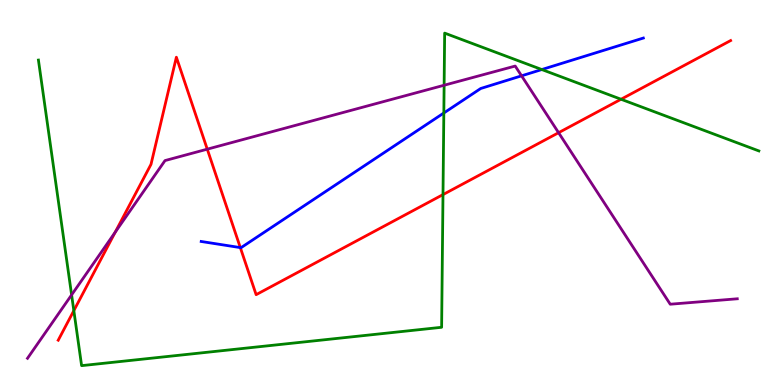[{'lines': ['blue', 'red'], 'intersections': [{'x': 3.1, 'y': 3.57}]}, {'lines': ['green', 'red'], 'intersections': [{'x': 0.953, 'y': 1.93}, {'x': 5.72, 'y': 4.95}, {'x': 8.01, 'y': 7.42}]}, {'lines': ['purple', 'red'], 'intersections': [{'x': 1.49, 'y': 3.97}, {'x': 2.67, 'y': 6.13}, {'x': 7.21, 'y': 6.55}]}, {'lines': ['blue', 'green'], 'intersections': [{'x': 5.73, 'y': 7.07}, {'x': 6.99, 'y': 8.19}]}, {'lines': ['blue', 'purple'], 'intersections': [{'x': 6.73, 'y': 8.03}]}, {'lines': ['green', 'purple'], 'intersections': [{'x': 0.924, 'y': 2.34}, {'x': 5.73, 'y': 7.79}]}]